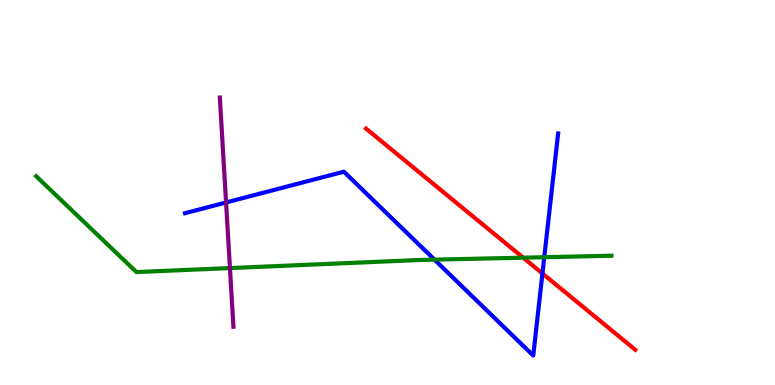[{'lines': ['blue', 'red'], 'intersections': [{'x': 7.0, 'y': 2.9}]}, {'lines': ['green', 'red'], 'intersections': [{'x': 6.75, 'y': 3.31}]}, {'lines': ['purple', 'red'], 'intersections': []}, {'lines': ['blue', 'green'], 'intersections': [{'x': 5.61, 'y': 3.26}, {'x': 7.02, 'y': 3.32}]}, {'lines': ['blue', 'purple'], 'intersections': [{'x': 2.92, 'y': 4.74}]}, {'lines': ['green', 'purple'], 'intersections': [{'x': 2.97, 'y': 3.04}]}]